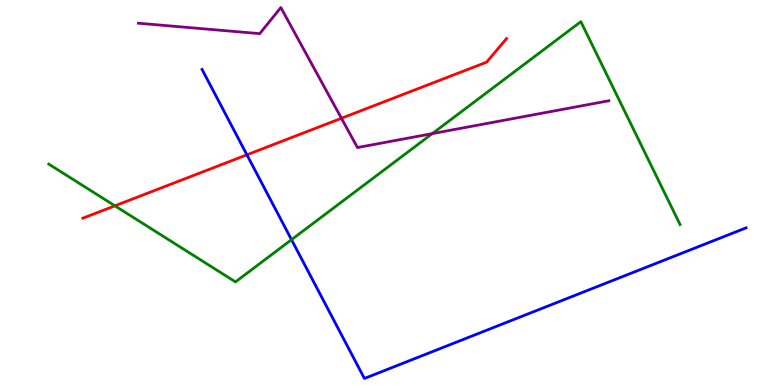[{'lines': ['blue', 'red'], 'intersections': [{'x': 3.19, 'y': 5.98}]}, {'lines': ['green', 'red'], 'intersections': [{'x': 1.48, 'y': 4.65}]}, {'lines': ['purple', 'red'], 'intersections': [{'x': 4.41, 'y': 6.93}]}, {'lines': ['blue', 'green'], 'intersections': [{'x': 3.76, 'y': 3.77}]}, {'lines': ['blue', 'purple'], 'intersections': []}, {'lines': ['green', 'purple'], 'intersections': [{'x': 5.58, 'y': 6.53}]}]